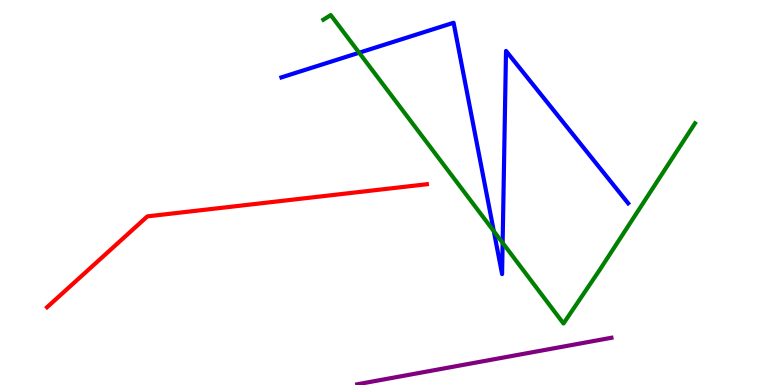[{'lines': ['blue', 'red'], 'intersections': []}, {'lines': ['green', 'red'], 'intersections': []}, {'lines': ['purple', 'red'], 'intersections': []}, {'lines': ['blue', 'green'], 'intersections': [{'x': 4.63, 'y': 8.63}, {'x': 6.37, 'y': 4.0}, {'x': 6.49, 'y': 3.69}]}, {'lines': ['blue', 'purple'], 'intersections': []}, {'lines': ['green', 'purple'], 'intersections': []}]